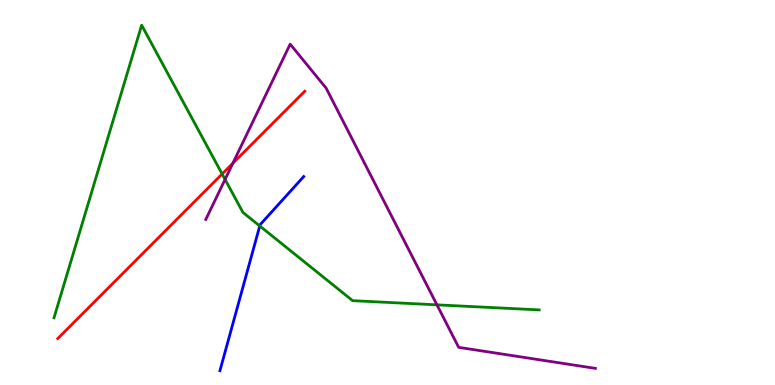[{'lines': ['blue', 'red'], 'intersections': []}, {'lines': ['green', 'red'], 'intersections': [{'x': 2.87, 'y': 5.48}]}, {'lines': ['purple', 'red'], 'intersections': [{'x': 3.0, 'y': 5.76}]}, {'lines': ['blue', 'green'], 'intersections': [{'x': 3.35, 'y': 4.13}]}, {'lines': ['blue', 'purple'], 'intersections': []}, {'lines': ['green', 'purple'], 'intersections': [{'x': 2.9, 'y': 5.34}, {'x': 5.64, 'y': 2.08}]}]